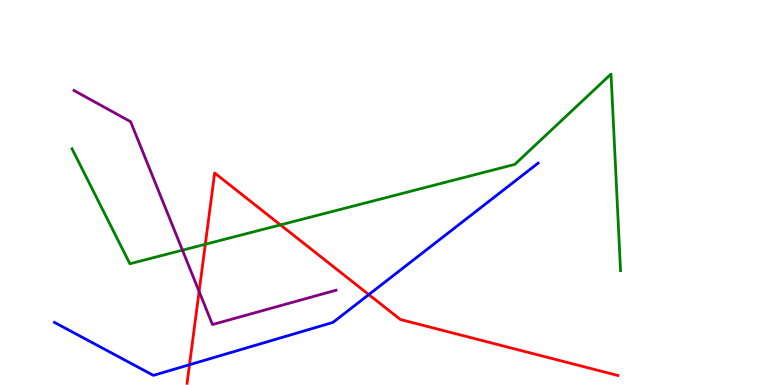[{'lines': ['blue', 'red'], 'intersections': [{'x': 2.45, 'y': 0.527}, {'x': 4.76, 'y': 2.35}]}, {'lines': ['green', 'red'], 'intersections': [{'x': 2.65, 'y': 3.66}, {'x': 3.62, 'y': 4.16}]}, {'lines': ['purple', 'red'], 'intersections': [{'x': 2.57, 'y': 2.43}]}, {'lines': ['blue', 'green'], 'intersections': []}, {'lines': ['blue', 'purple'], 'intersections': []}, {'lines': ['green', 'purple'], 'intersections': [{'x': 2.35, 'y': 3.5}]}]